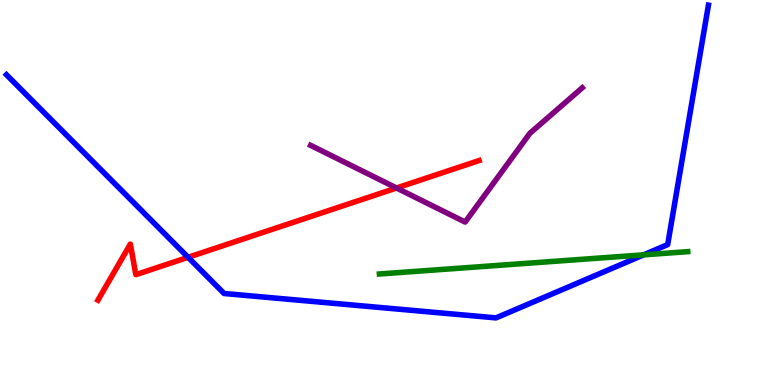[{'lines': ['blue', 'red'], 'intersections': [{'x': 2.43, 'y': 3.32}]}, {'lines': ['green', 'red'], 'intersections': []}, {'lines': ['purple', 'red'], 'intersections': [{'x': 5.12, 'y': 5.12}]}, {'lines': ['blue', 'green'], 'intersections': [{'x': 8.31, 'y': 3.38}]}, {'lines': ['blue', 'purple'], 'intersections': []}, {'lines': ['green', 'purple'], 'intersections': []}]